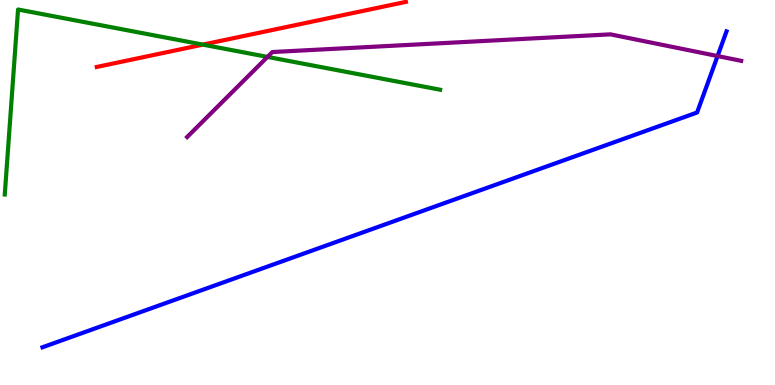[{'lines': ['blue', 'red'], 'intersections': []}, {'lines': ['green', 'red'], 'intersections': [{'x': 2.62, 'y': 8.84}]}, {'lines': ['purple', 'red'], 'intersections': []}, {'lines': ['blue', 'green'], 'intersections': []}, {'lines': ['blue', 'purple'], 'intersections': [{'x': 9.26, 'y': 8.54}]}, {'lines': ['green', 'purple'], 'intersections': [{'x': 3.45, 'y': 8.52}]}]